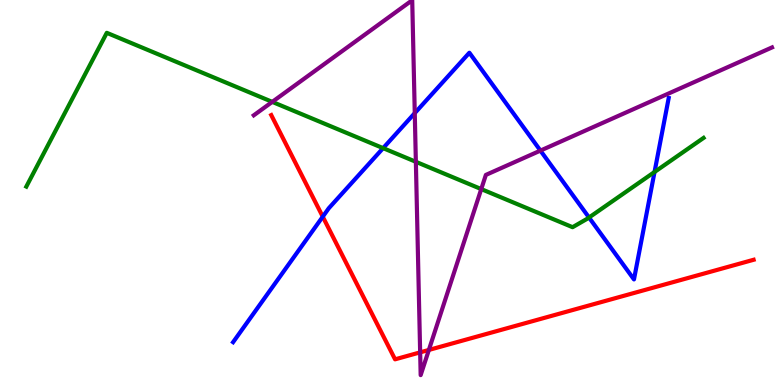[{'lines': ['blue', 'red'], 'intersections': [{'x': 4.16, 'y': 4.37}]}, {'lines': ['green', 'red'], 'intersections': []}, {'lines': ['purple', 'red'], 'intersections': [{'x': 5.42, 'y': 0.848}, {'x': 5.53, 'y': 0.911}]}, {'lines': ['blue', 'green'], 'intersections': [{'x': 4.94, 'y': 6.15}, {'x': 7.6, 'y': 4.35}, {'x': 8.45, 'y': 5.53}]}, {'lines': ['blue', 'purple'], 'intersections': [{'x': 5.35, 'y': 7.06}, {'x': 6.97, 'y': 6.09}]}, {'lines': ['green', 'purple'], 'intersections': [{'x': 3.51, 'y': 7.35}, {'x': 5.37, 'y': 5.8}, {'x': 6.21, 'y': 5.09}]}]